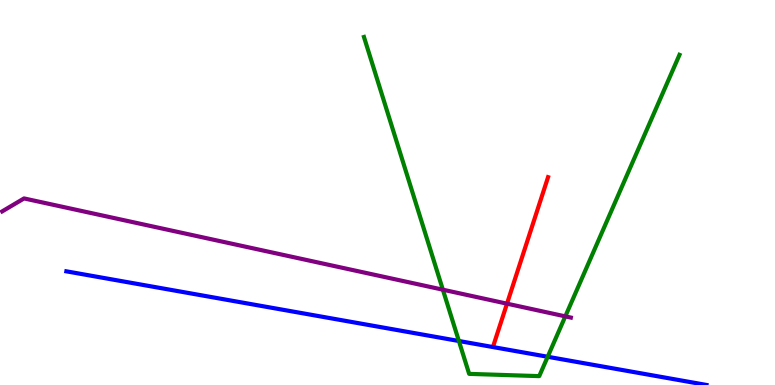[{'lines': ['blue', 'red'], 'intersections': []}, {'lines': ['green', 'red'], 'intersections': []}, {'lines': ['purple', 'red'], 'intersections': [{'x': 6.54, 'y': 2.11}]}, {'lines': ['blue', 'green'], 'intersections': [{'x': 5.92, 'y': 1.14}, {'x': 7.07, 'y': 0.733}]}, {'lines': ['blue', 'purple'], 'intersections': []}, {'lines': ['green', 'purple'], 'intersections': [{'x': 5.71, 'y': 2.48}, {'x': 7.29, 'y': 1.78}]}]